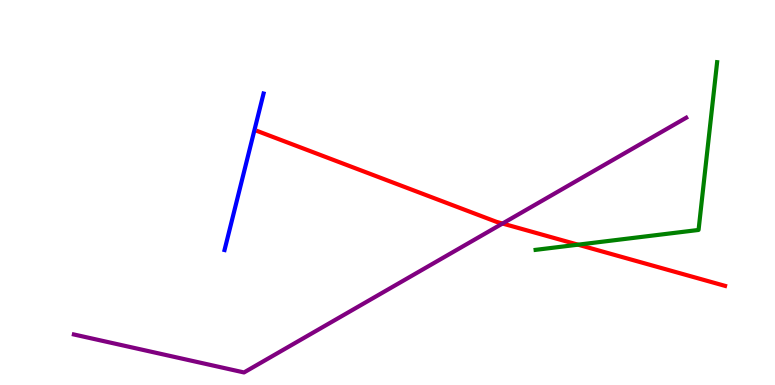[{'lines': ['blue', 'red'], 'intersections': []}, {'lines': ['green', 'red'], 'intersections': [{'x': 7.46, 'y': 3.64}]}, {'lines': ['purple', 'red'], 'intersections': [{'x': 6.48, 'y': 4.19}]}, {'lines': ['blue', 'green'], 'intersections': []}, {'lines': ['blue', 'purple'], 'intersections': []}, {'lines': ['green', 'purple'], 'intersections': []}]